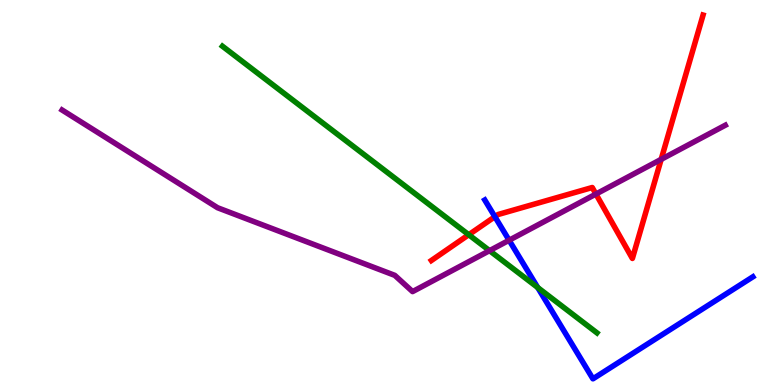[{'lines': ['blue', 'red'], 'intersections': [{'x': 6.39, 'y': 4.37}]}, {'lines': ['green', 'red'], 'intersections': [{'x': 6.05, 'y': 3.9}]}, {'lines': ['purple', 'red'], 'intersections': [{'x': 7.69, 'y': 4.96}, {'x': 8.53, 'y': 5.86}]}, {'lines': ['blue', 'green'], 'intersections': [{'x': 6.94, 'y': 2.53}]}, {'lines': ['blue', 'purple'], 'intersections': [{'x': 6.57, 'y': 3.76}]}, {'lines': ['green', 'purple'], 'intersections': [{'x': 6.32, 'y': 3.49}]}]